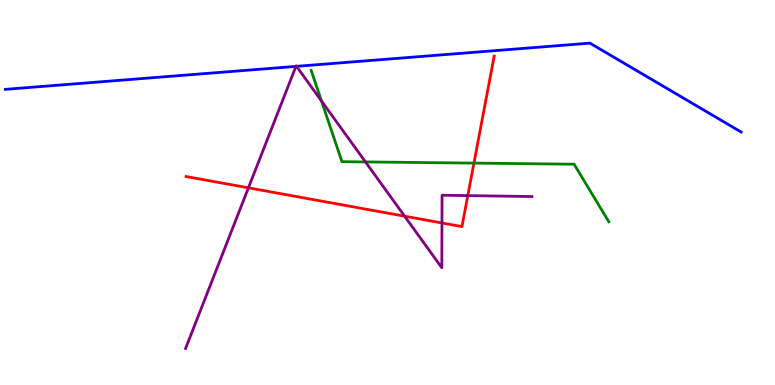[{'lines': ['blue', 'red'], 'intersections': []}, {'lines': ['green', 'red'], 'intersections': [{'x': 6.12, 'y': 5.76}]}, {'lines': ['purple', 'red'], 'intersections': [{'x': 3.21, 'y': 5.12}, {'x': 5.22, 'y': 4.38}, {'x': 5.7, 'y': 4.21}, {'x': 6.04, 'y': 4.92}]}, {'lines': ['blue', 'green'], 'intersections': []}, {'lines': ['blue', 'purple'], 'intersections': [{'x': 3.82, 'y': 8.28}, {'x': 3.83, 'y': 8.28}]}, {'lines': ['green', 'purple'], 'intersections': [{'x': 4.15, 'y': 7.38}, {'x': 4.72, 'y': 5.79}]}]